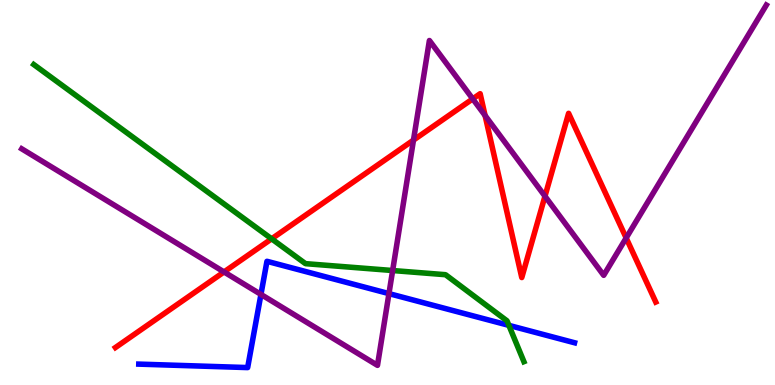[{'lines': ['blue', 'red'], 'intersections': []}, {'lines': ['green', 'red'], 'intersections': [{'x': 3.5, 'y': 3.8}]}, {'lines': ['purple', 'red'], 'intersections': [{'x': 2.89, 'y': 2.94}, {'x': 5.34, 'y': 6.36}, {'x': 6.1, 'y': 7.43}, {'x': 6.26, 'y': 7.0}, {'x': 7.03, 'y': 4.9}, {'x': 8.08, 'y': 3.82}]}, {'lines': ['blue', 'green'], 'intersections': [{'x': 6.57, 'y': 1.55}]}, {'lines': ['blue', 'purple'], 'intersections': [{'x': 3.37, 'y': 2.35}, {'x': 5.02, 'y': 2.37}]}, {'lines': ['green', 'purple'], 'intersections': [{'x': 5.07, 'y': 2.97}]}]